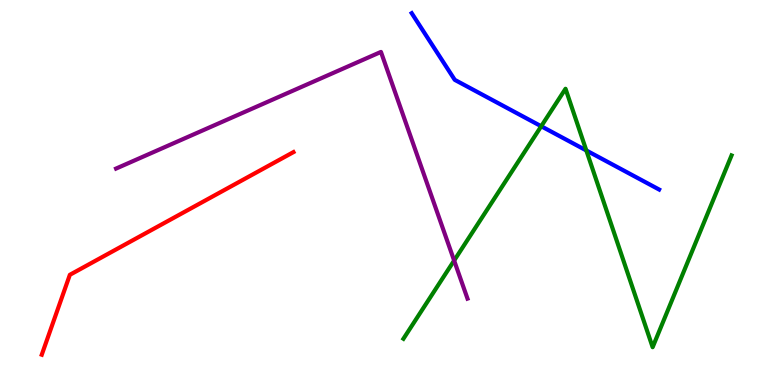[{'lines': ['blue', 'red'], 'intersections': []}, {'lines': ['green', 'red'], 'intersections': []}, {'lines': ['purple', 'red'], 'intersections': []}, {'lines': ['blue', 'green'], 'intersections': [{'x': 6.98, 'y': 6.72}, {'x': 7.57, 'y': 6.09}]}, {'lines': ['blue', 'purple'], 'intersections': []}, {'lines': ['green', 'purple'], 'intersections': [{'x': 5.86, 'y': 3.23}]}]